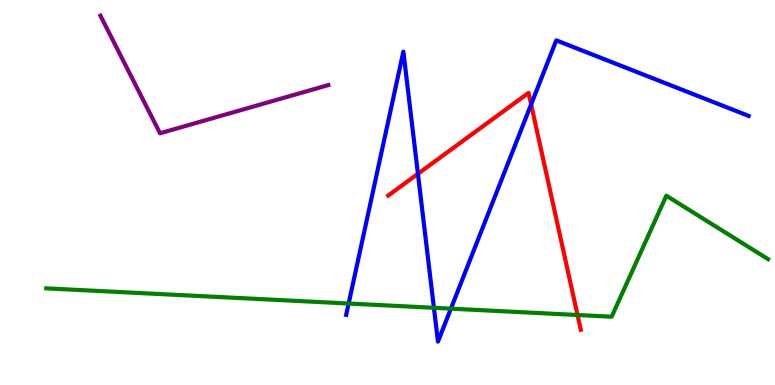[{'lines': ['blue', 'red'], 'intersections': [{'x': 5.39, 'y': 5.49}, {'x': 6.85, 'y': 7.29}]}, {'lines': ['green', 'red'], 'intersections': [{'x': 7.45, 'y': 1.82}]}, {'lines': ['purple', 'red'], 'intersections': []}, {'lines': ['blue', 'green'], 'intersections': [{'x': 4.5, 'y': 2.12}, {'x': 5.6, 'y': 2.01}, {'x': 5.82, 'y': 1.98}]}, {'lines': ['blue', 'purple'], 'intersections': []}, {'lines': ['green', 'purple'], 'intersections': []}]